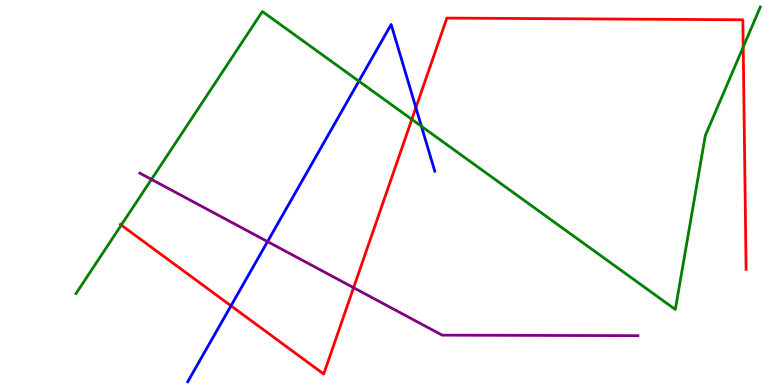[{'lines': ['blue', 'red'], 'intersections': [{'x': 2.98, 'y': 2.06}, {'x': 5.37, 'y': 7.2}]}, {'lines': ['green', 'red'], 'intersections': [{'x': 1.56, 'y': 4.15}, {'x': 5.31, 'y': 6.9}, {'x': 9.59, 'y': 8.78}]}, {'lines': ['purple', 'red'], 'intersections': [{'x': 4.56, 'y': 2.53}]}, {'lines': ['blue', 'green'], 'intersections': [{'x': 4.63, 'y': 7.89}, {'x': 5.44, 'y': 6.72}]}, {'lines': ['blue', 'purple'], 'intersections': [{'x': 3.45, 'y': 3.72}]}, {'lines': ['green', 'purple'], 'intersections': [{'x': 1.95, 'y': 5.34}]}]